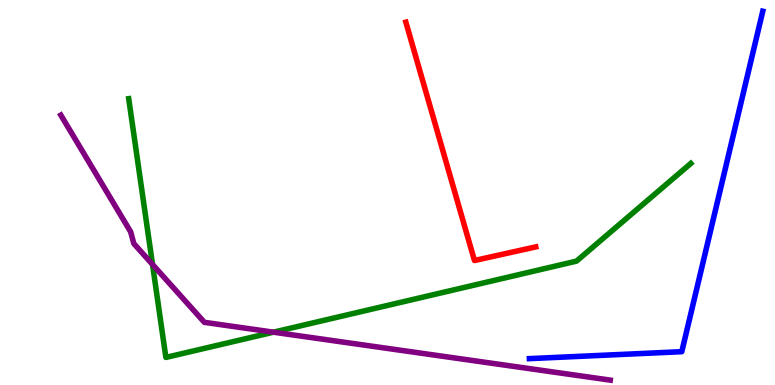[{'lines': ['blue', 'red'], 'intersections': []}, {'lines': ['green', 'red'], 'intersections': []}, {'lines': ['purple', 'red'], 'intersections': []}, {'lines': ['blue', 'green'], 'intersections': []}, {'lines': ['blue', 'purple'], 'intersections': []}, {'lines': ['green', 'purple'], 'intersections': [{'x': 1.97, 'y': 3.13}, {'x': 3.53, 'y': 1.37}]}]